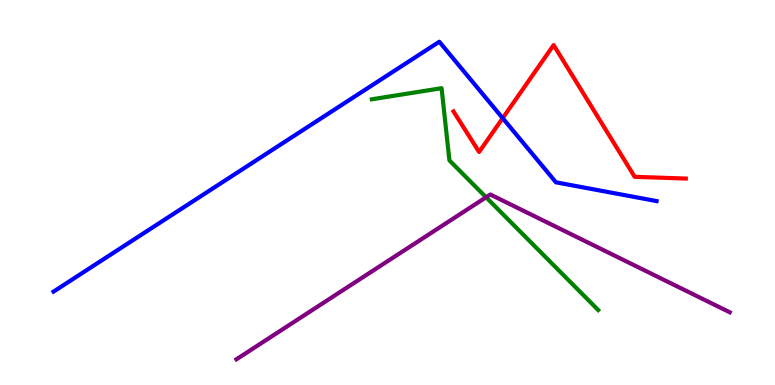[{'lines': ['blue', 'red'], 'intersections': [{'x': 6.49, 'y': 6.93}]}, {'lines': ['green', 'red'], 'intersections': []}, {'lines': ['purple', 'red'], 'intersections': []}, {'lines': ['blue', 'green'], 'intersections': []}, {'lines': ['blue', 'purple'], 'intersections': []}, {'lines': ['green', 'purple'], 'intersections': [{'x': 6.27, 'y': 4.88}]}]